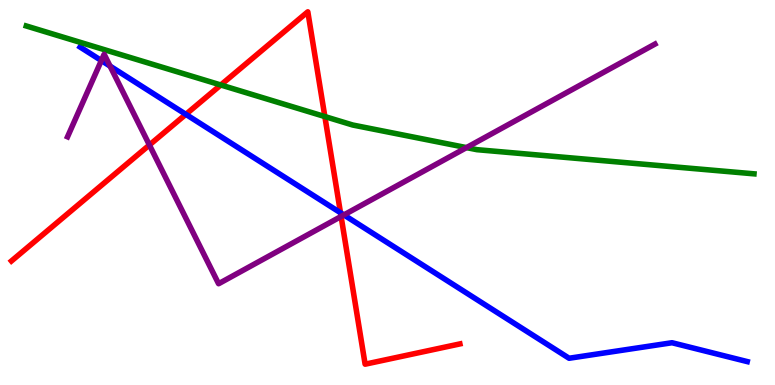[{'lines': ['blue', 'red'], 'intersections': [{'x': 2.4, 'y': 7.03}, {'x': 4.39, 'y': 4.47}]}, {'lines': ['green', 'red'], 'intersections': [{'x': 2.85, 'y': 7.79}, {'x': 4.19, 'y': 6.97}]}, {'lines': ['purple', 'red'], 'intersections': [{'x': 1.93, 'y': 6.23}, {'x': 4.4, 'y': 4.38}]}, {'lines': ['blue', 'green'], 'intersections': []}, {'lines': ['blue', 'purple'], 'intersections': [{'x': 1.31, 'y': 8.43}, {'x': 1.42, 'y': 8.28}, {'x': 4.44, 'y': 4.42}]}, {'lines': ['green', 'purple'], 'intersections': [{'x': 6.02, 'y': 6.17}]}]